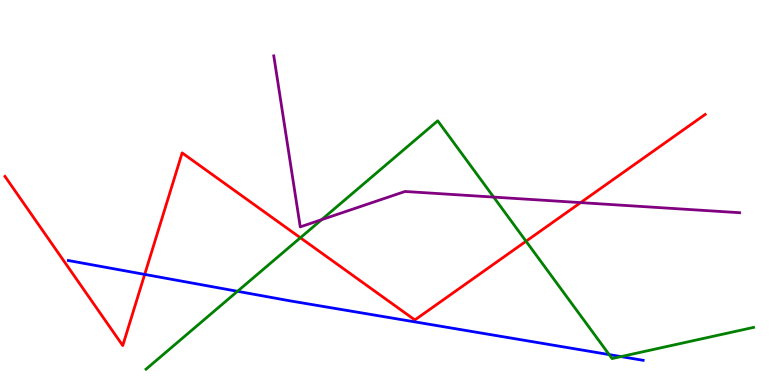[{'lines': ['blue', 'red'], 'intersections': [{'x': 1.87, 'y': 2.87}]}, {'lines': ['green', 'red'], 'intersections': [{'x': 3.88, 'y': 3.82}, {'x': 6.79, 'y': 3.73}]}, {'lines': ['purple', 'red'], 'intersections': [{'x': 7.49, 'y': 4.74}]}, {'lines': ['blue', 'green'], 'intersections': [{'x': 3.06, 'y': 2.43}, {'x': 7.86, 'y': 0.79}, {'x': 8.01, 'y': 0.738}]}, {'lines': ['blue', 'purple'], 'intersections': []}, {'lines': ['green', 'purple'], 'intersections': [{'x': 4.15, 'y': 4.29}, {'x': 6.37, 'y': 4.88}]}]